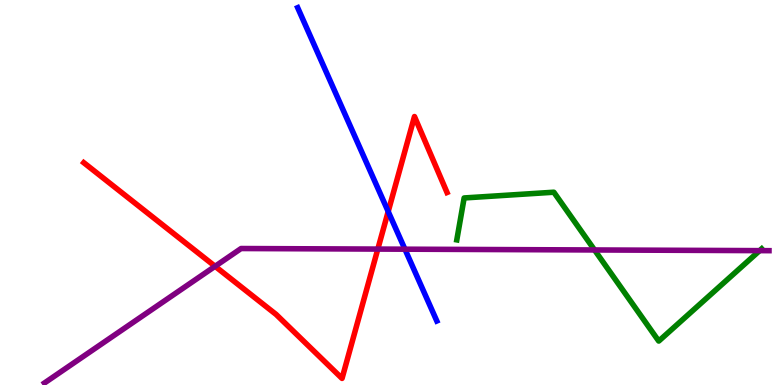[{'lines': ['blue', 'red'], 'intersections': [{'x': 5.01, 'y': 4.51}]}, {'lines': ['green', 'red'], 'intersections': []}, {'lines': ['purple', 'red'], 'intersections': [{'x': 2.78, 'y': 3.08}, {'x': 4.88, 'y': 3.53}]}, {'lines': ['blue', 'green'], 'intersections': []}, {'lines': ['blue', 'purple'], 'intersections': [{'x': 5.22, 'y': 3.53}]}, {'lines': ['green', 'purple'], 'intersections': [{'x': 7.67, 'y': 3.51}, {'x': 9.8, 'y': 3.49}]}]